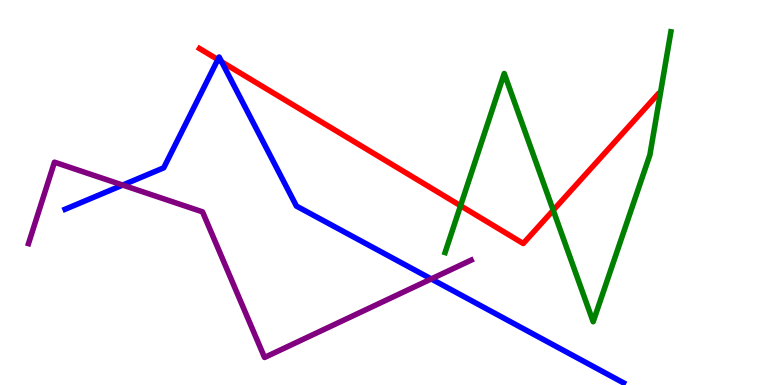[{'lines': ['blue', 'red'], 'intersections': [{'x': 2.81, 'y': 8.45}, {'x': 2.86, 'y': 8.39}]}, {'lines': ['green', 'red'], 'intersections': [{'x': 5.94, 'y': 4.66}, {'x': 7.14, 'y': 4.54}]}, {'lines': ['purple', 'red'], 'intersections': []}, {'lines': ['blue', 'green'], 'intersections': []}, {'lines': ['blue', 'purple'], 'intersections': [{'x': 1.58, 'y': 5.19}, {'x': 5.56, 'y': 2.75}]}, {'lines': ['green', 'purple'], 'intersections': []}]